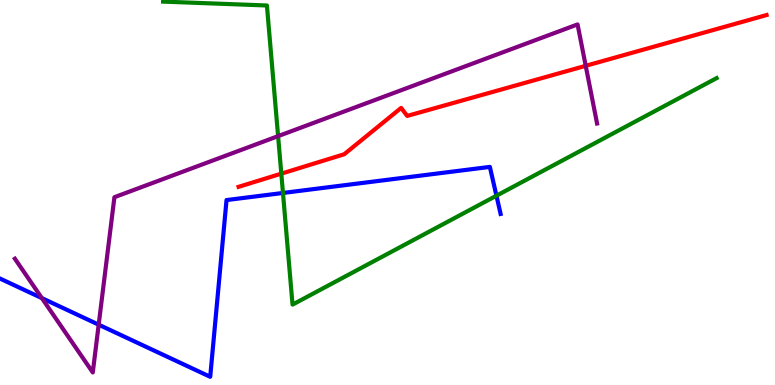[{'lines': ['blue', 'red'], 'intersections': []}, {'lines': ['green', 'red'], 'intersections': [{'x': 3.63, 'y': 5.49}]}, {'lines': ['purple', 'red'], 'intersections': [{'x': 7.56, 'y': 8.29}]}, {'lines': ['blue', 'green'], 'intersections': [{'x': 3.65, 'y': 4.99}, {'x': 6.41, 'y': 4.92}]}, {'lines': ['blue', 'purple'], 'intersections': [{'x': 0.54, 'y': 2.26}, {'x': 1.27, 'y': 1.57}]}, {'lines': ['green', 'purple'], 'intersections': [{'x': 3.59, 'y': 6.46}]}]